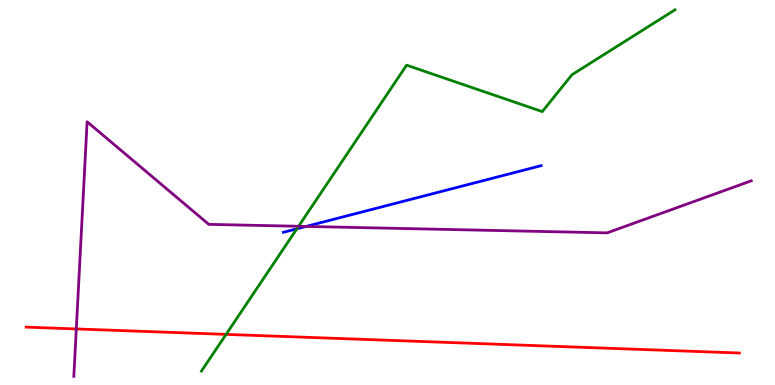[{'lines': ['blue', 'red'], 'intersections': []}, {'lines': ['green', 'red'], 'intersections': [{'x': 2.92, 'y': 1.31}]}, {'lines': ['purple', 'red'], 'intersections': [{'x': 0.985, 'y': 1.46}]}, {'lines': ['blue', 'green'], 'intersections': [{'x': 3.83, 'y': 4.06}]}, {'lines': ['blue', 'purple'], 'intersections': [{'x': 3.95, 'y': 4.12}]}, {'lines': ['green', 'purple'], 'intersections': [{'x': 3.85, 'y': 4.12}]}]